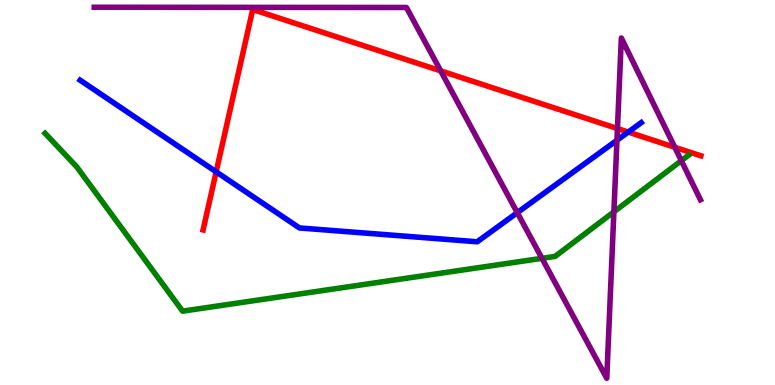[{'lines': ['blue', 'red'], 'intersections': [{'x': 2.79, 'y': 5.54}, {'x': 8.11, 'y': 6.57}]}, {'lines': ['green', 'red'], 'intersections': []}, {'lines': ['purple', 'red'], 'intersections': [{'x': 5.69, 'y': 8.16}, {'x': 7.97, 'y': 6.66}, {'x': 8.71, 'y': 6.18}]}, {'lines': ['blue', 'green'], 'intersections': []}, {'lines': ['blue', 'purple'], 'intersections': [{'x': 6.67, 'y': 4.48}, {'x': 7.96, 'y': 6.36}]}, {'lines': ['green', 'purple'], 'intersections': [{'x': 6.99, 'y': 3.29}, {'x': 7.92, 'y': 4.5}, {'x': 8.79, 'y': 5.83}]}]